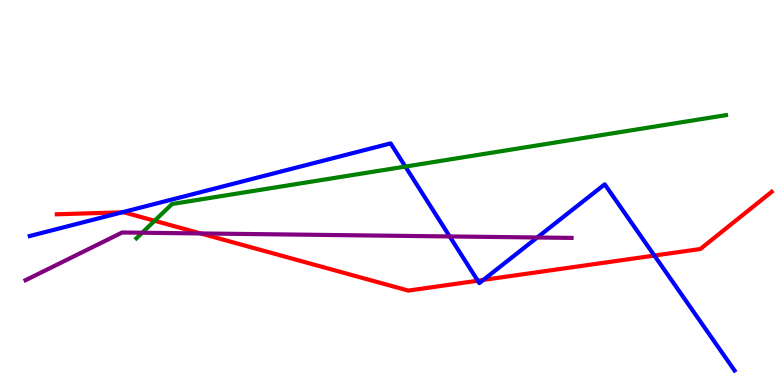[{'lines': ['blue', 'red'], 'intersections': [{'x': 1.58, 'y': 4.49}, {'x': 6.16, 'y': 2.71}, {'x': 6.24, 'y': 2.73}, {'x': 8.44, 'y': 3.36}]}, {'lines': ['green', 'red'], 'intersections': [{'x': 2.0, 'y': 4.27}]}, {'lines': ['purple', 'red'], 'intersections': [{'x': 2.59, 'y': 3.94}]}, {'lines': ['blue', 'green'], 'intersections': [{'x': 5.23, 'y': 5.67}]}, {'lines': ['blue', 'purple'], 'intersections': [{'x': 5.8, 'y': 3.86}, {'x': 6.93, 'y': 3.83}]}, {'lines': ['green', 'purple'], 'intersections': [{'x': 1.83, 'y': 3.95}]}]